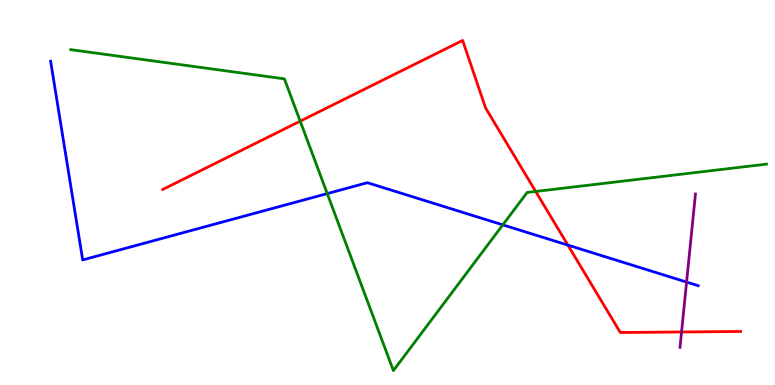[{'lines': ['blue', 'red'], 'intersections': [{'x': 7.33, 'y': 3.63}]}, {'lines': ['green', 'red'], 'intersections': [{'x': 3.87, 'y': 6.85}, {'x': 6.91, 'y': 5.03}]}, {'lines': ['purple', 'red'], 'intersections': [{'x': 8.79, 'y': 1.38}]}, {'lines': ['blue', 'green'], 'intersections': [{'x': 4.22, 'y': 4.97}, {'x': 6.49, 'y': 4.16}]}, {'lines': ['blue', 'purple'], 'intersections': [{'x': 8.86, 'y': 2.67}]}, {'lines': ['green', 'purple'], 'intersections': []}]